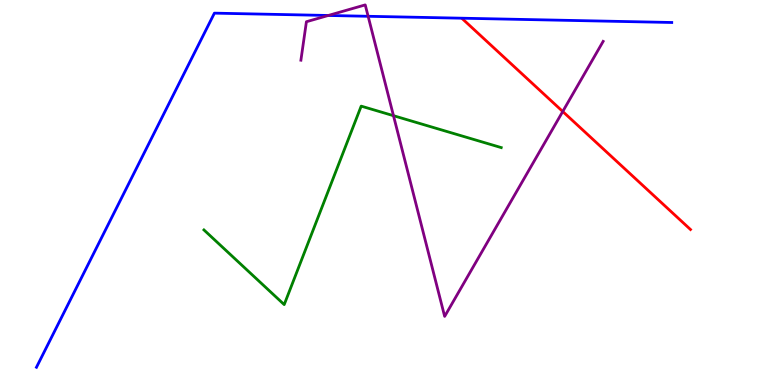[{'lines': ['blue', 'red'], 'intersections': []}, {'lines': ['green', 'red'], 'intersections': []}, {'lines': ['purple', 'red'], 'intersections': [{'x': 7.26, 'y': 7.1}]}, {'lines': ['blue', 'green'], 'intersections': []}, {'lines': ['blue', 'purple'], 'intersections': [{'x': 4.24, 'y': 9.6}, {'x': 4.75, 'y': 9.58}]}, {'lines': ['green', 'purple'], 'intersections': [{'x': 5.08, 'y': 7.0}]}]